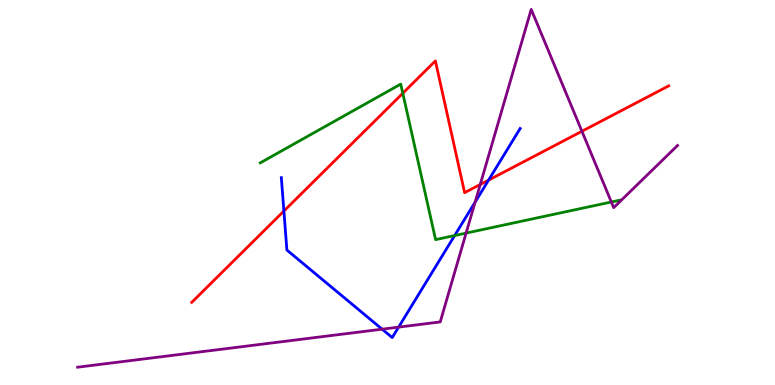[{'lines': ['blue', 'red'], 'intersections': [{'x': 3.66, 'y': 4.52}, {'x': 6.3, 'y': 5.32}]}, {'lines': ['green', 'red'], 'intersections': [{'x': 5.2, 'y': 7.58}]}, {'lines': ['purple', 'red'], 'intersections': [{'x': 6.2, 'y': 5.21}, {'x': 7.51, 'y': 6.59}]}, {'lines': ['blue', 'green'], 'intersections': [{'x': 5.87, 'y': 3.88}]}, {'lines': ['blue', 'purple'], 'intersections': [{'x': 4.93, 'y': 1.45}, {'x': 5.14, 'y': 1.5}, {'x': 6.13, 'y': 4.75}]}, {'lines': ['green', 'purple'], 'intersections': [{'x': 6.01, 'y': 3.95}, {'x': 7.89, 'y': 4.75}]}]